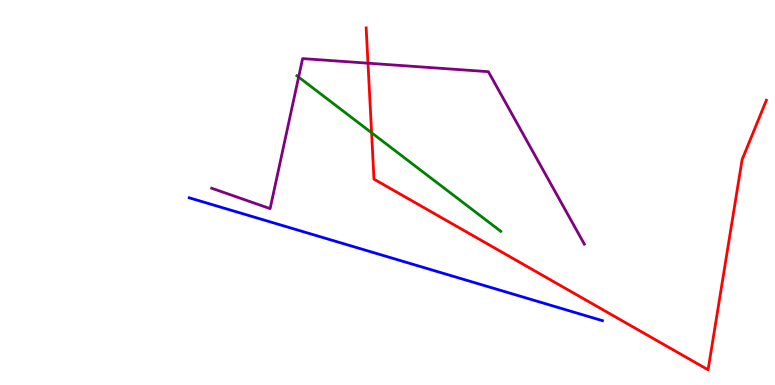[{'lines': ['blue', 'red'], 'intersections': []}, {'lines': ['green', 'red'], 'intersections': [{'x': 4.79, 'y': 6.55}]}, {'lines': ['purple', 'red'], 'intersections': [{'x': 4.75, 'y': 8.36}]}, {'lines': ['blue', 'green'], 'intersections': []}, {'lines': ['blue', 'purple'], 'intersections': []}, {'lines': ['green', 'purple'], 'intersections': [{'x': 3.85, 'y': 8.0}]}]